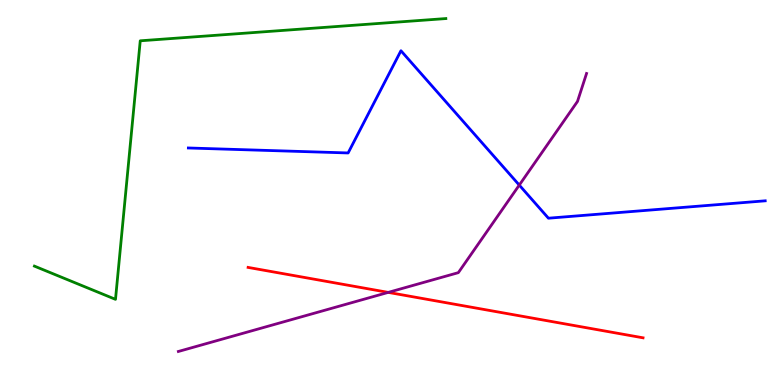[{'lines': ['blue', 'red'], 'intersections': []}, {'lines': ['green', 'red'], 'intersections': []}, {'lines': ['purple', 'red'], 'intersections': [{'x': 5.01, 'y': 2.41}]}, {'lines': ['blue', 'green'], 'intersections': []}, {'lines': ['blue', 'purple'], 'intersections': [{'x': 6.7, 'y': 5.19}]}, {'lines': ['green', 'purple'], 'intersections': []}]